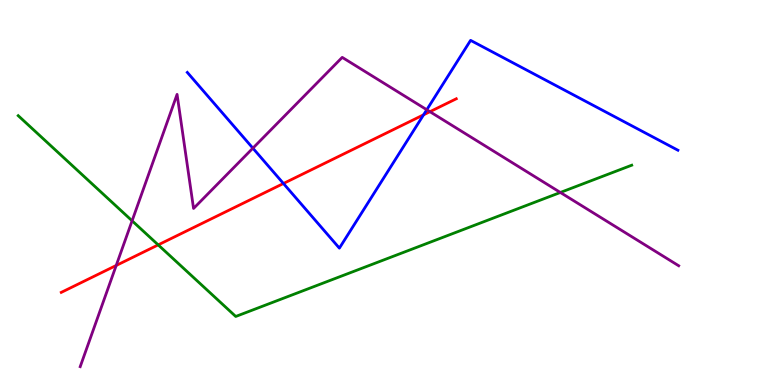[{'lines': ['blue', 'red'], 'intersections': [{'x': 3.66, 'y': 5.23}, {'x': 5.47, 'y': 7.02}]}, {'lines': ['green', 'red'], 'intersections': [{'x': 2.04, 'y': 3.64}]}, {'lines': ['purple', 'red'], 'intersections': [{'x': 1.5, 'y': 3.1}, {'x': 5.55, 'y': 7.1}]}, {'lines': ['blue', 'green'], 'intersections': []}, {'lines': ['blue', 'purple'], 'intersections': [{'x': 3.26, 'y': 6.15}, {'x': 5.51, 'y': 7.15}]}, {'lines': ['green', 'purple'], 'intersections': [{'x': 1.7, 'y': 4.27}, {'x': 7.23, 'y': 5.0}]}]